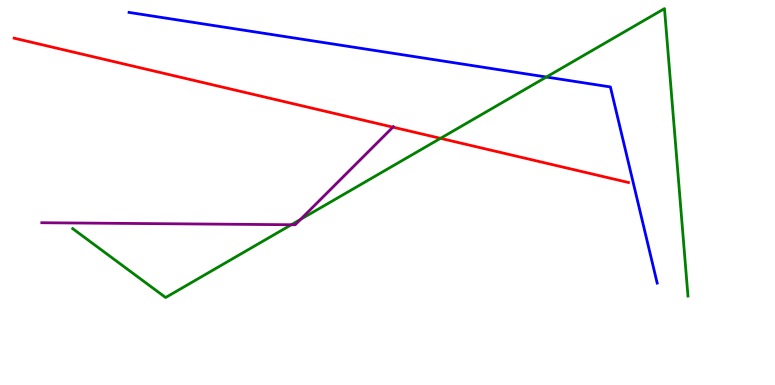[{'lines': ['blue', 'red'], 'intersections': []}, {'lines': ['green', 'red'], 'intersections': [{'x': 5.68, 'y': 6.41}]}, {'lines': ['purple', 'red'], 'intersections': [{'x': 5.07, 'y': 6.7}]}, {'lines': ['blue', 'green'], 'intersections': [{'x': 7.05, 'y': 8.0}]}, {'lines': ['blue', 'purple'], 'intersections': []}, {'lines': ['green', 'purple'], 'intersections': [{'x': 3.76, 'y': 4.16}, {'x': 3.88, 'y': 4.3}]}]